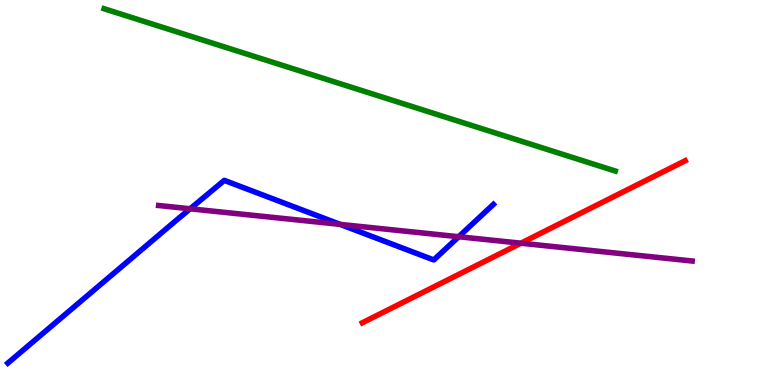[{'lines': ['blue', 'red'], 'intersections': []}, {'lines': ['green', 'red'], 'intersections': []}, {'lines': ['purple', 'red'], 'intersections': [{'x': 6.72, 'y': 3.68}]}, {'lines': ['blue', 'green'], 'intersections': []}, {'lines': ['blue', 'purple'], 'intersections': [{'x': 2.45, 'y': 4.58}, {'x': 4.39, 'y': 4.17}, {'x': 5.92, 'y': 3.85}]}, {'lines': ['green', 'purple'], 'intersections': []}]